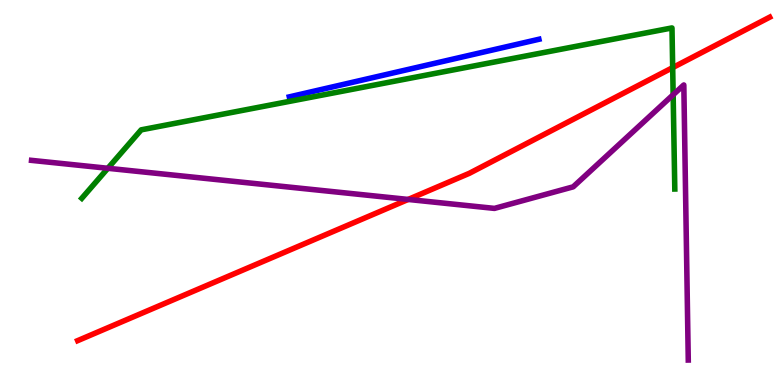[{'lines': ['blue', 'red'], 'intersections': []}, {'lines': ['green', 'red'], 'intersections': [{'x': 8.68, 'y': 8.24}]}, {'lines': ['purple', 'red'], 'intersections': [{'x': 5.27, 'y': 4.82}]}, {'lines': ['blue', 'green'], 'intersections': []}, {'lines': ['blue', 'purple'], 'intersections': []}, {'lines': ['green', 'purple'], 'intersections': [{'x': 1.39, 'y': 5.63}, {'x': 8.69, 'y': 7.54}]}]